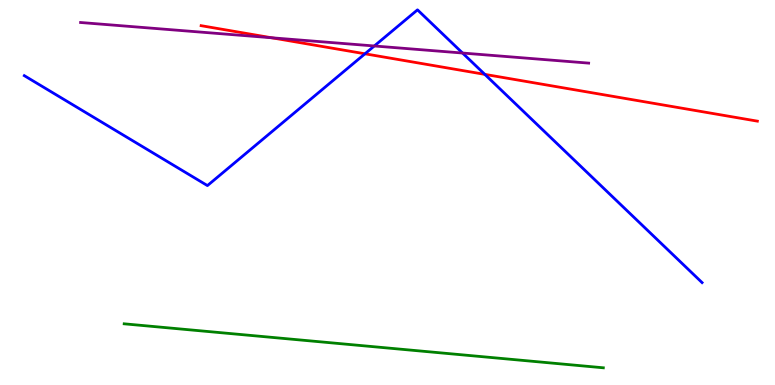[{'lines': ['blue', 'red'], 'intersections': [{'x': 4.71, 'y': 8.6}, {'x': 6.26, 'y': 8.07}]}, {'lines': ['green', 'red'], 'intersections': []}, {'lines': ['purple', 'red'], 'intersections': [{'x': 3.5, 'y': 9.02}]}, {'lines': ['blue', 'green'], 'intersections': []}, {'lines': ['blue', 'purple'], 'intersections': [{'x': 4.83, 'y': 8.81}, {'x': 5.97, 'y': 8.62}]}, {'lines': ['green', 'purple'], 'intersections': []}]